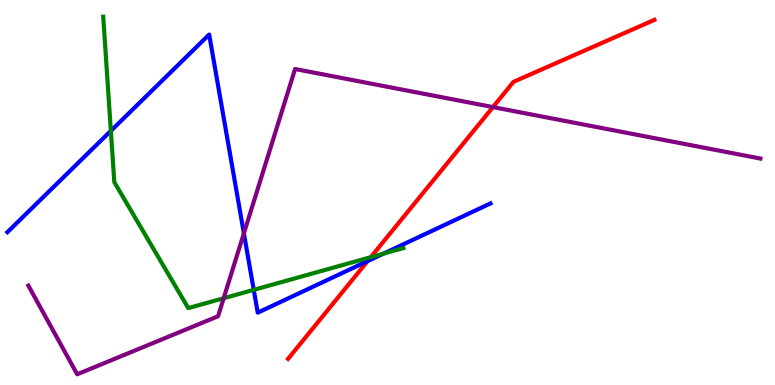[{'lines': ['blue', 'red'], 'intersections': [{'x': 4.74, 'y': 3.22}]}, {'lines': ['green', 'red'], 'intersections': [{'x': 4.78, 'y': 3.32}]}, {'lines': ['purple', 'red'], 'intersections': [{'x': 6.36, 'y': 7.22}]}, {'lines': ['blue', 'green'], 'intersections': [{'x': 1.43, 'y': 6.6}, {'x': 3.27, 'y': 2.47}, {'x': 4.95, 'y': 3.41}]}, {'lines': ['blue', 'purple'], 'intersections': [{'x': 3.15, 'y': 3.94}]}, {'lines': ['green', 'purple'], 'intersections': [{'x': 2.89, 'y': 2.25}]}]